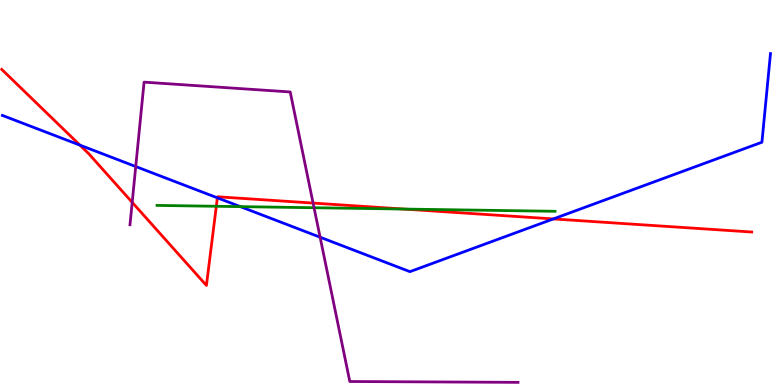[{'lines': ['blue', 'red'], 'intersections': [{'x': 1.03, 'y': 6.23}, {'x': 2.8, 'y': 4.86}, {'x': 7.14, 'y': 4.31}]}, {'lines': ['green', 'red'], 'intersections': [{'x': 2.79, 'y': 4.64}, {'x': 5.21, 'y': 4.57}]}, {'lines': ['purple', 'red'], 'intersections': [{'x': 1.71, 'y': 4.74}, {'x': 4.04, 'y': 4.73}]}, {'lines': ['blue', 'green'], 'intersections': [{'x': 3.1, 'y': 4.63}]}, {'lines': ['blue', 'purple'], 'intersections': [{'x': 1.75, 'y': 5.67}, {'x': 4.13, 'y': 3.84}]}, {'lines': ['green', 'purple'], 'intersections': [{'x': 4.05, 'y': 4.6}]}]